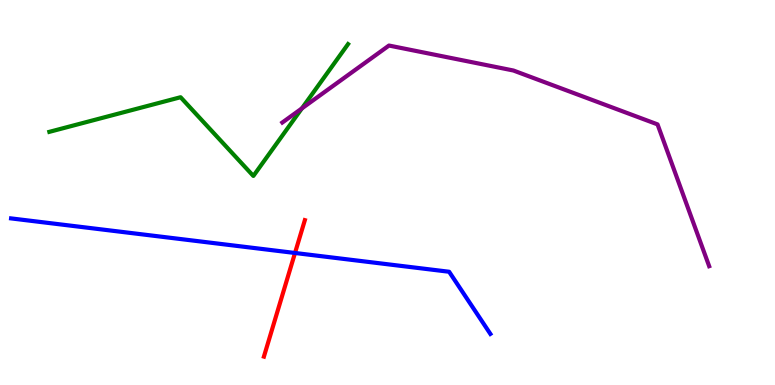[{'lines': ['blue', 'red'], 'intersections': [{'x': 3.81, 'y': 3.43}]}, {'lines': ['green', 'red'], 'intersections': []}, {'lines': ['purple', 'red'], 'intersections': []}, {'lines': ['blue', 'green'], 'intersections': []}, {'lines': ['blue', 'purple'], 'intersections': []}, {'lines': ['green', 'purple'], 'intersections': [{'x': 3.9, 'y': 7.18}]}]